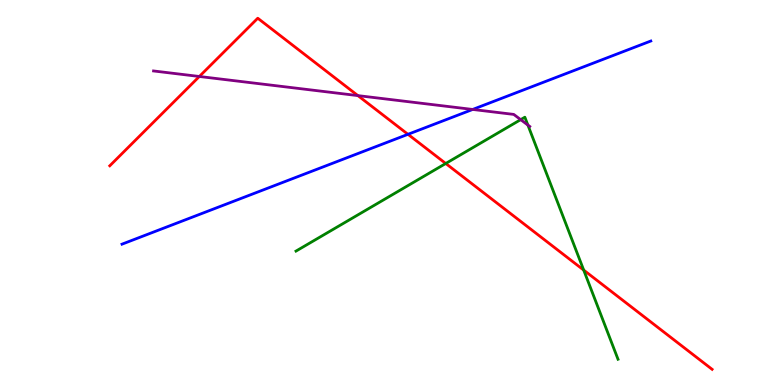[{'lines': ['blue', 'red'], 'intersections': [{'x': 5.26, 'y': 6.51}]}, {'lines': ['green', 'red'], 'intersections': [{'x': 5.75, 'y': 5.75}, {'x': 7.53, 'y': 2.98}]}, {'lines': ['purple', 'red'], 'intersections': [{'x': 2.57, 'y': 8.01}, {'x': 4.62, 'y': 7.52}]}, {'lines': ['blue', 'green'], 'intersections': []}, {'lines': ['blue', 'purple'], 'intersections': [{'x': 6.1, 'y': 7.16}]}, {'lines': ['green', 'purple'], 'intersections': [{'x': 6.72, 'y': 6.89}, {'x': 6.81, 'y': 6.75}]}]